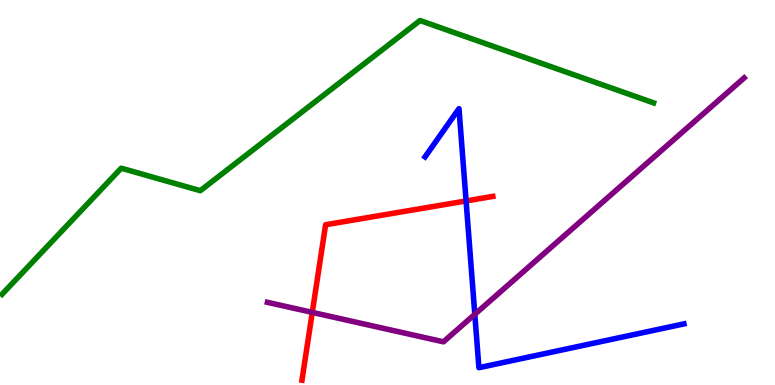[{'lines': ['blue', 'red'], 'intersections': [{'x': 6.01, 'y': 4.78}]}, {'lines': ['green', 'red'], 'intersections': []}, {'lines': ['purple', 'red'], 'intersections': [{'x': 4.03, 'y': 1.89}]}, {'lines': ['blue', 'green'], 'intersections': []}, {'lines': ['blue', 'purple'], 'intersections': [{'x': 6.13, 'y': 1.84}]}, {'lines': ['green', 'purple'], 'intersections': []}]